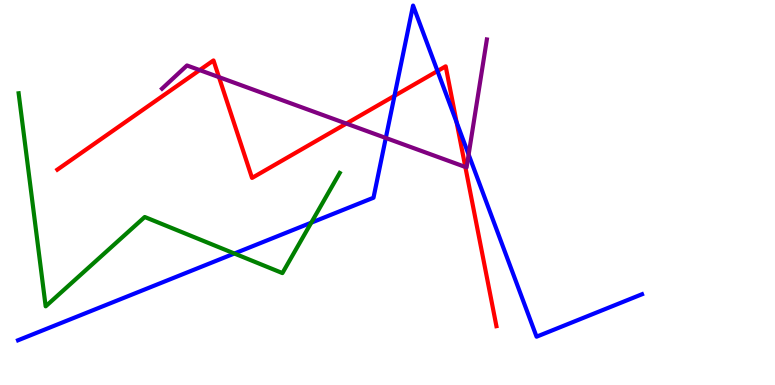[{'lines': ['blue', 'red'], 'intersections': [{'x': 5.09, 'y': 7.51}, {'x': 5.65, 'y': 8.15}, {'x': 5.89, 'y': 6.82}]}, {'lines': ['green', 'red'], 'intersections': []}, {'lines': ['purple', 'red'], 'intersections': [{'x': 2.58, 'y': 8.18}, {'x': 2.83, 'y': 8.0}, {'x': 4.47, 'y': 6.79}, {'x': 6.0, 'y': 5.66}]}, {'lines': ['blue', 'green'], 'intersections': [{'x': 3.02, 'y': 3.42}, {'x': 4.02, 'y': 4.22}]}, {'lines': ['blue', 'purple'], 'intersections': [{'x': 4.98, 'y': 6.42}, {'x': 6.05, 'y': 5.99}]}, {'lines': ['green', 'purple'], 'intersections': []}]